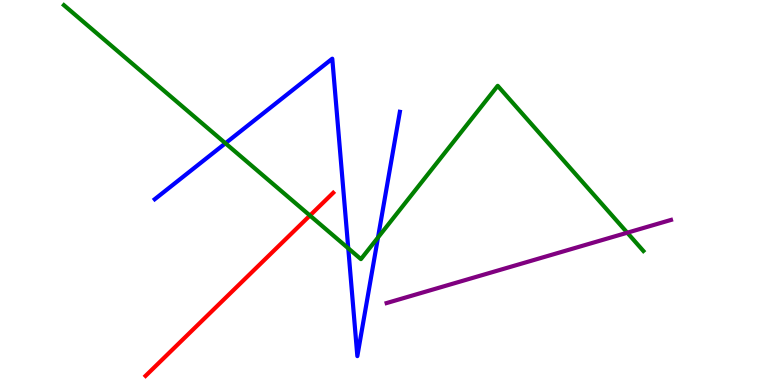[{'lines': ['blue', 'red'], 'intersections': []}, {'lines': ['green', 'red'], 'intersections': [{'x': 4.0, 'y': 4.4}]}, {'lines': ['purple', 'red'], 'intersections': []}, {'lines': ['blue', 'green'], 'intersections': [{'x': 2.91, 'y': 6.28}, {'x': 4.49, 'y': 3.55}, {'x': 4.88, 'y': 3.83}]}, {'lines': ['blue', 'purple'], 'intersections': []}, {'lines': ['green', 'purple'], 'intersections': [{'x': 8.09, 'y': 3.96}]}]